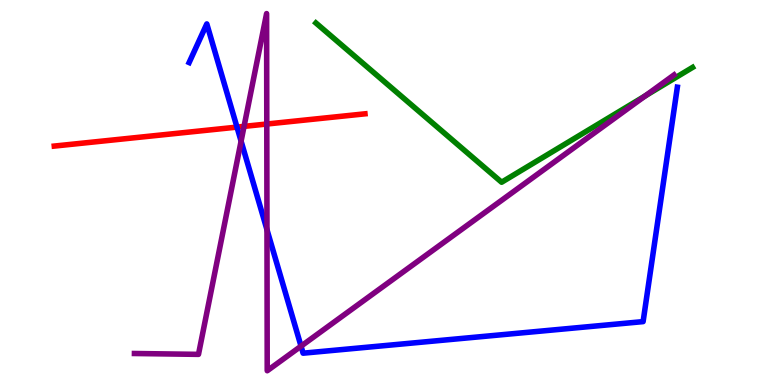[{'lines': ['blue', 'red'], 'intersections': [{'x': 3.06, 'y': 6.7}]}, {'lines': ['green', 'red'], 'intersections': []}, {'lines': ['purple', 'red'], 'intersections': [{'x': 3.15, 'y': 6.72}, {'x': 3.44, 'y': 6.78}]}, {'lines': ['blue', 'green'], 'intersections': []}, {'lines': ['blue', 'purple'], 'intersections': [{'x': 3.11, 'y': 6.33}, {'x': 3.44, 'y': 4.03}, {'x': 3.88, 'y': 1.01}]}, {'lines': ['green', 'purple'], 'intersections': [{'x': 8.33, 'y': 7.51}]}]